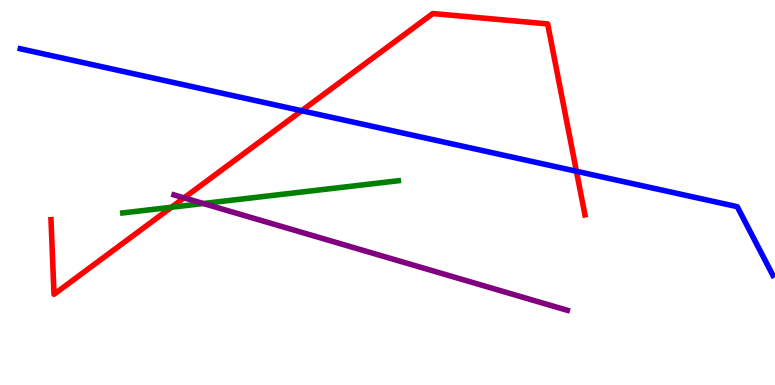[{'lines': ['blue', 'red'], 'intersections': [{'x': 3.89, 'y': 7.12}, {'x': 7.44, 'y': 5.55}]}, {'lines': ['green', 'red'], 'intersections': [{'x': 2.21, 'y': 4.62}]}, {'lines': ['purple', 'red'], 'intersections': [{'x': 2.38, 'y': 4.86}]}, {'lines': ['blue', 'green'], 'intersections': []}, {'lines': ['blue', 'purple'], 'intersections': []}, {'lines': ['green', 'purple'], 'intersections': [{'x': 2.62, 'y': 4.71}]}]